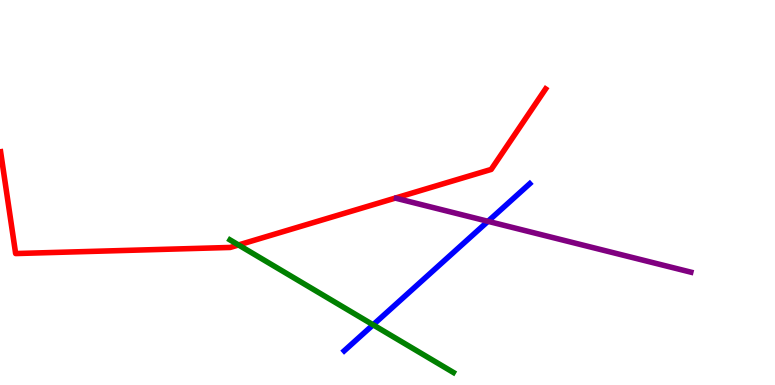[{'lines': ['blue', 'red'], 'intersections': []}, {'lines': ['green', 'red'], 'intersections': [{'x': 3.08, 'y': 3.64}]}, {'lines': ['purple', 'red'], 'intersections': []}, {'lines': ['blue', 'green'], 'intersections': [{'x': 4.81, 'y': 1.56}]}, {'lines': ['blue', 'purple'], 'intersections': [{'x': 6.3, 'y': 4.25}]}, {'lines': ['green', 'purple'], 'intersections': []}]